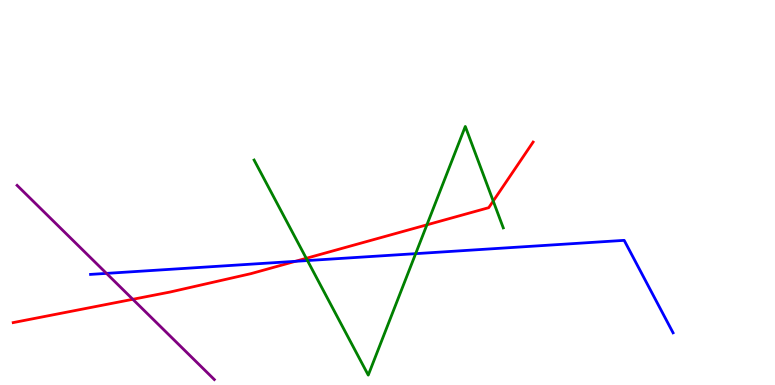[{'lines': ['blue', 'red'], 'intersections': [{'x': 3.81, 'y': 3.21}]}, {'lines': ['green', 'red'], 'intersections': [{'x': 3.95, 'y': 3.29}, {'x': 5.51, 'y': 4.16}, {'x': 6.36, 'y': 4.78}]}, {'lines': ['purple', 'red'], 'intersections': [{'x': 1.71, 'y': 2.23}]}, {'lines': ['blue', 'green'], 'intersections': [{'x': 3.97, 'y': 3.23}, {'x': 5.36, 'y': 3.41}]}, {'lines': ['blue', 'purple'], 'intersections': [{'x': 1.37, 'y': 2.9}]}, {'lines': ['green', 'purple'], 'intersections': []}]